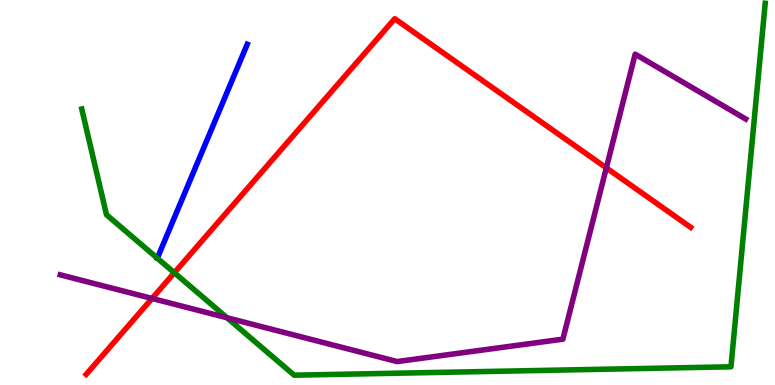[{'lines': ['blue', 'red'], 'intersections': []}, {'lines': ['green', 'red'], 'intersections': [{'x': 2.25, 'y': 2.92}]}, {'lines': ['purple', 'red'], 'intersections': [{'x': 1.96, 'y': 2.25}, {'x': 7.82, 'y': 5.64}]}, {'lines': ['blue', 'green'], 'intersections': [{'x': 2.03, 'y': 3.29}]}, {'lines': ['blue', 'purple'], 'intersections': []}, {'lines': ['green', 'purple'], 'intersections': [{'x': 2.93, 'y': 1.75}]}]